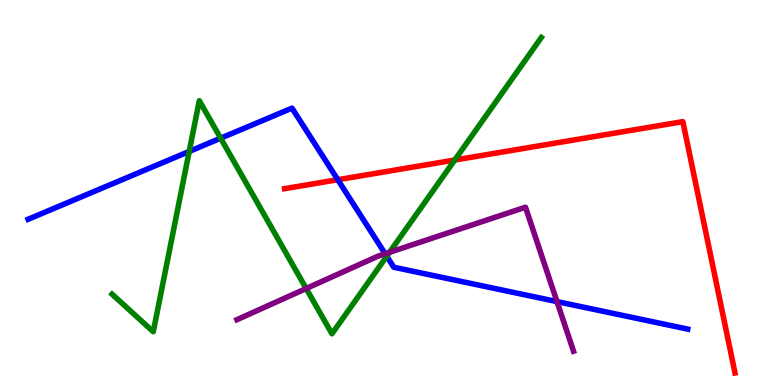[{'lines': ['blue', 'red'], 'intersections': [{'x': 4.36, 'y': 5.33}]}, {'lines': ['green', 'red'], 'intersections': [{'x': 5.87, 'y': 5.84}]}, {'lines': ['purple', 'red'], 'intersections': []}, {'lines': ['blue', 'green'], 'intersections': [{'x': 2.44, 'y': 6.07}, {'x': 2.85, 'y': 6.41}, {'x': 4.99, 'y': 3.34}]}, {'lines': ['blue', 'purple'], 'intersections': [{'x': 4.97, 'y': 3.41}, {'x': 7.19, 'y': 2.17}]}, {'lines': ['green', 'purple'], 'intersections': [{'x': 3.95, 'y': 2.51}, {'x': 5.03, 'y': 3.45}]}]